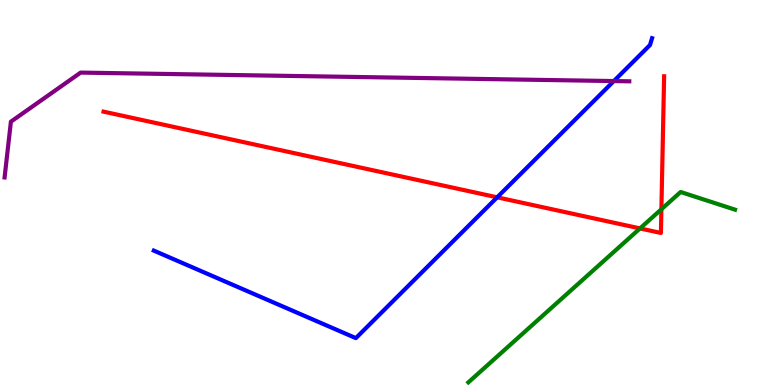[{'lines': ['blue', 'red'], 'intersections': [{'x': 6.42, 'y': 4.87}]}, {'lines': ['green', 'red'], 'intersections': [{'x': 8.26, 'y': 4.07}, {'x': 8.53, 'y': 4.56}]}, {'lines': ['purple', 'red'], 'intersections': []}, {'lines': ['blue', 'green'], 'intersections': []}, {'lines': ['blue', 'purple'], 'intersections': [{'x': 7.92, 'y': 7.89}]}, {'lines': ['green', 'purple'], 'intersections': []}]